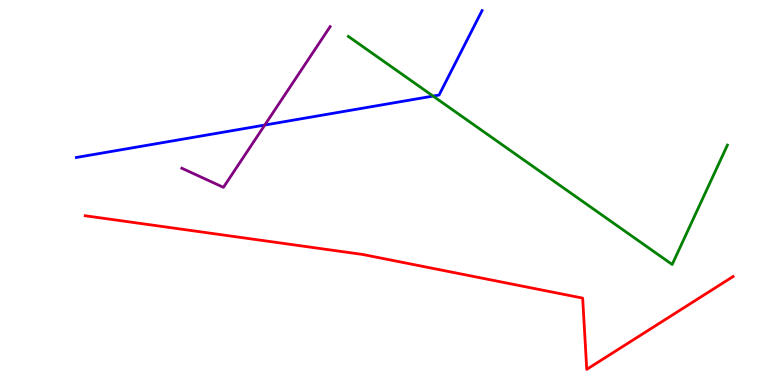[{'lines': ['blue', 'red'], 'intersections': []}, {'lines': ['green', 'red'], 'intersections': []}, {'lines': ['purple', 'red'], 'intersections': []}, {'lines': ['blue', 'green'], 'intersections': [{'x': 5.59, 'y': 7.5}]}, {'lines': ['blue', 'purple'], 'intersections': [{'x': 3.42, 'y': 6.75}]}, {'lines': ['green', 'purple'], 'intersections': []}]